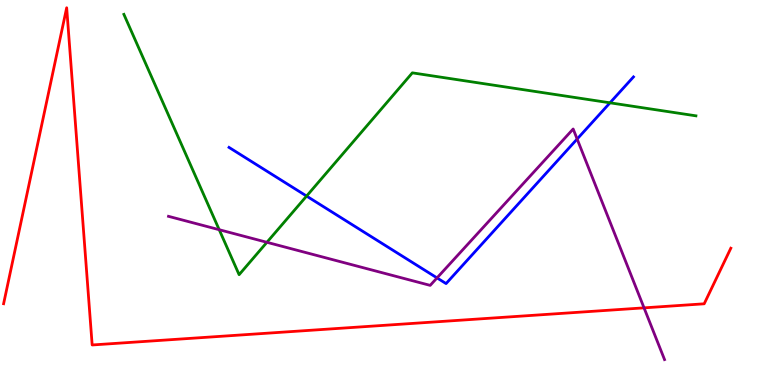[{'lines': ['blue', 'red'], 'intersections': []}, {'lines': ['green', 'red'], 'intersections': []}, {'lines': ['purple', 'red'], 'intersections': [{'x': 8.31, 'y': 2.0}]}, {'lines': ['blue', 'green'], 'intersections': [{'x': 3.96, 'y': 4.91}, {'x': 7.87, 'y': 7.33}]}, {'lines': ['blue', 'purple'], 'intersections': [{'x': 5.64, 'y': 2.78}, {'x': 7.45, 'y': 6.39}]}, {'lines': ['green', 'purple'], 'intersections': [{'x': 2.83, 'y': 4.03}, {'x': 3.44, 'y': 3.71}]}]